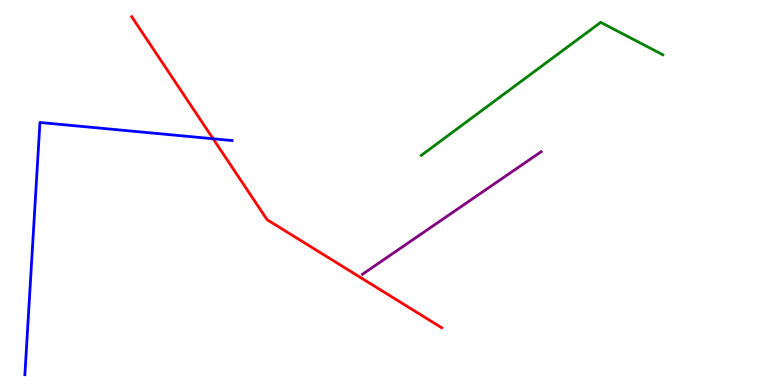[{'lines': ['blue', 'red'], 'intersections': [{'x': 2.75, 'y': 6.4}]}, {'lines': ['green', 'red'], 'intersections': []}, {'lines': ['purple', 'red'], 'intersections': []}, {'lines': ['blue', 'green'], 'intersections': []}, {'lines': ['blue', 'purple'], 'intersections': []}, {'lines': ['green', 'purple'], 'intersections': []}]